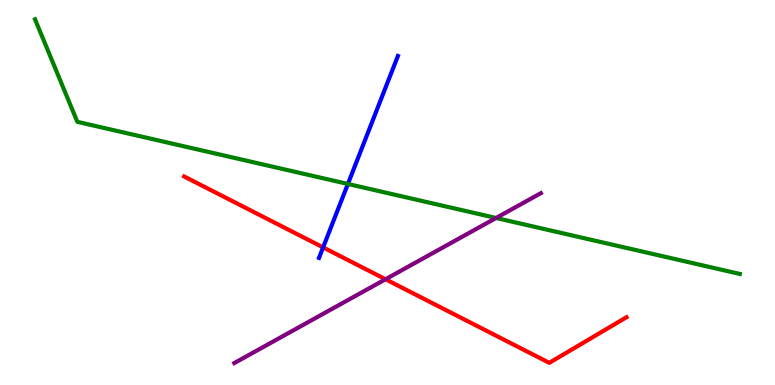[{'lines': ['blue', 'red'], 'intersections': [{'x': 4.17, 'y': 3.57}]}, {'lines': ['green', 'red'], 'intersections': []}, {'lines': ['purple', 'red'], 'intersections': [{'x': 4.97, 'y': 2.75}]}, {'lines': ['blue', 'green'], 'intersections': [{'x': 4.49, 'y': 5.22}]}, {'lines': ['blue', 'purple'], 'intersections': []}, {'lines': ['green', 'purple'], 'intersections': [{'x': 6.4, 'y': 4.34}]}]